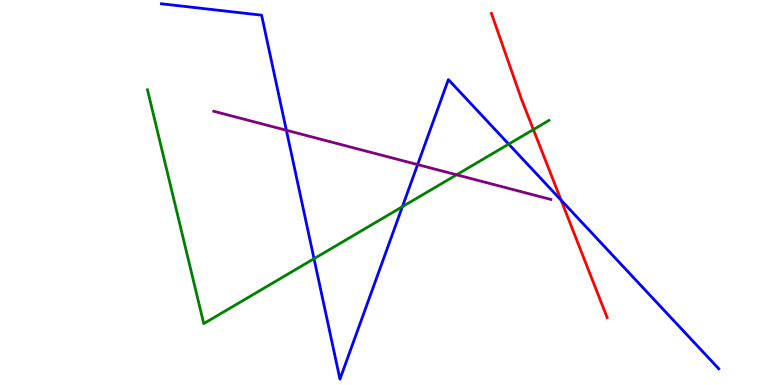[{'lines': ['blue', 'red'], 'intersections': [{'x': 7.24, 'y': 4.8}]}, {'lines': ['green', 'red'], 'intersections': [{'x': 6.88, 'y': 6.63}]}, {'lines': ['purple', 'red'], 'intersections': []}, {'lines': ['blue', 'green'], 'intersections': [{'x': 4.05, 'y': 3.28}, {'x': 5.19, 'y': 4.63}, {'x': 6.56, 'y': 6.26}]}, {'lines': ['blue', 'purple'], 'intersections': [{'x': 3.7, 'y': 6.62}, {'x': 5.39, 'y': 5.72}]}, {'lines': ['green', 'purple'], 'intersections': [{'x': 5.89, 'y': 5.46}]}]